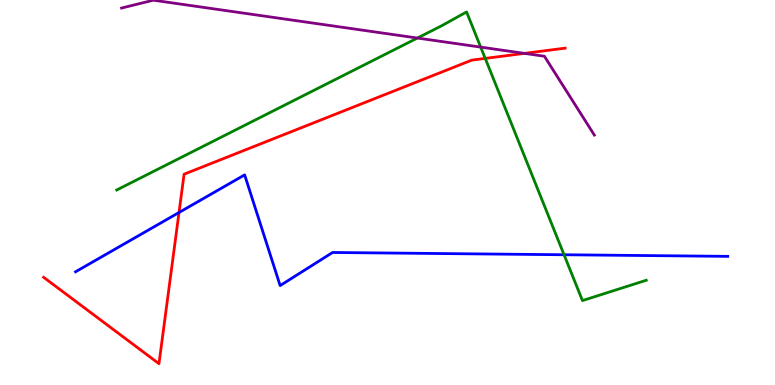[{'lines': ['blue', 'red'], 'intersections': [{'x': 2.31, 'y': 4.48}]}, {'lines': ['green', 'red'], 'intersections': [{'x': 6.26, 'y': 8.48}]}, {'lines': ['purple', 'red'], 'intersections': [{'x': 6.77, 'y': 8.61}]}, {'lines': ['blue', 'green'], 'intersections': [{'x': 7.28, 'y': 3.38}]}, {'lines': ['blue', 'purple'], 'intersections': []}, {'lines': ['green', 'purple'], 'intersections': [{'x': 5.39, 'y': 9.01}, {'x': 6.2, 'y': 8.78}]}]